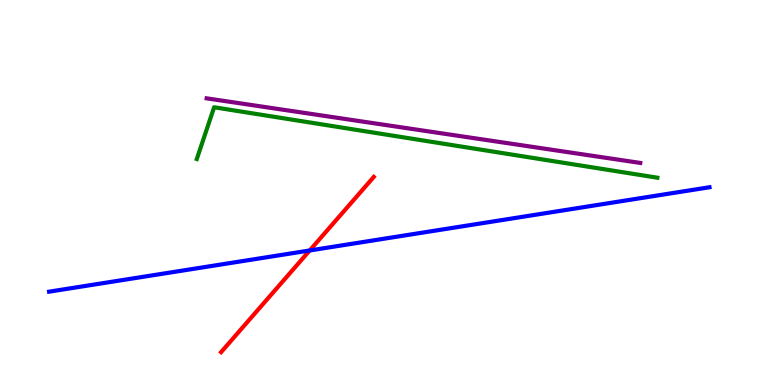[{'lines': ['blue', 'red'], 'intersections': [{'x': 4.0, 'y': 3.49}]}, {'lines': ['green', 'red'], 'intersections': []}, {'lines': ['purple', 'red'], 'intersections': []}, {'lines': ['blue', 'green'], 'intersections': []}, {'lines': ['blue', 'purple'], 'intersections': []}, {'lines': ['green', 'purple'], 'intersections': []}]